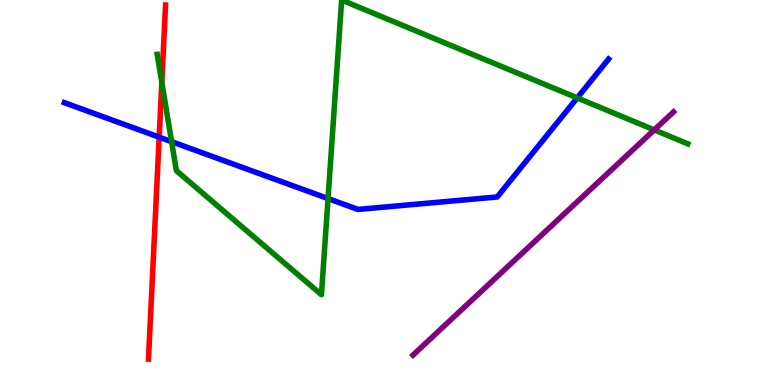[{'lines': ['blue', 'red'], 'intersections': [{'x': 2.05, 'y': 6.44}]}, {'lines': ['green', 'red'], 'intersections': [{'x': 2.09, 'y': 7.86}]}, {'lines': ['purple', 'red'], 'intersections': []}, {'lines': ['blue', 'green'], 'intersections': [{'x': 2.21, 'y': 6.32}, {'x': 4.23, 'y': 4.84}, {'x': 7.45, 'y': 7.46}]}, {'lines': ['blue', 'purple'], 'intersections': []}, {'lines': ['green', 'purple'], 'intersections': [{'x': 8.44, 'y': 6.63}]}]